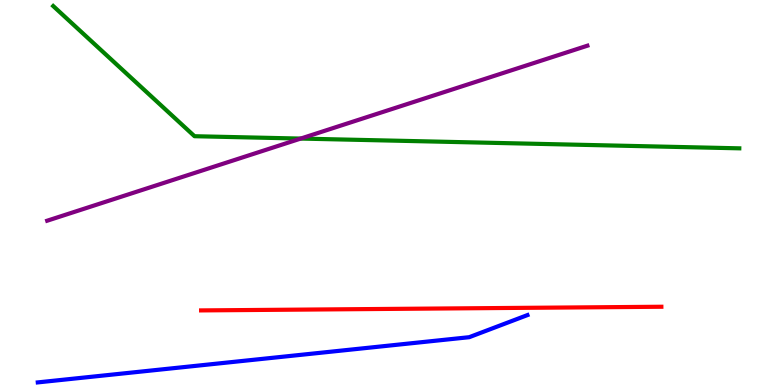[{'lines': ['blue', 'red'], 'intersections': []}, {'lines': ['green', 'red'], 'intersections': []}, {'lines': ['purple', 'red'], 'intersections': []}, {'lines': ['blue', 'green'], 'intersections': []}, {'lines': ['blue', 'purple'], 'intersections': []}, {'lines': ['green', 'purple'], 'intersections': [{'x': 3.88, 'y': 6.4}]}]